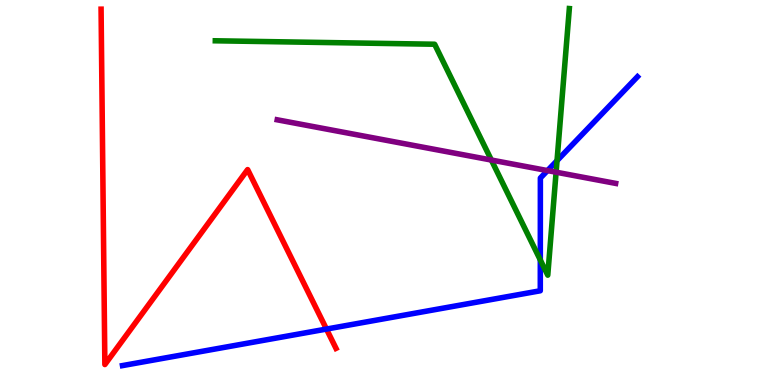[{'lines': ['blue', 'red'], 'intersections': [{'x': 4.21, 'y': 1.45}]}, {'lines': ['green', 'red'], 'intersections': []}, {'lines': ['purple', 'red'], 'intersections': []}, {'lines': ['blue', 'green'], 'intersections': [{'x': 6.97, 'y': 3.25}, {'x': 7.19, 'y': 5.83}]}, {'lines': ['blue', 'purple'], 'intersections': [{'x': 7.06, 'y': 5.57}]}, {'lines': ['green', 'purple'], 'intersections': [{'x': 6.34, 'y': 5.84}, {'x': 7.18, 'y': 5.53}]}]